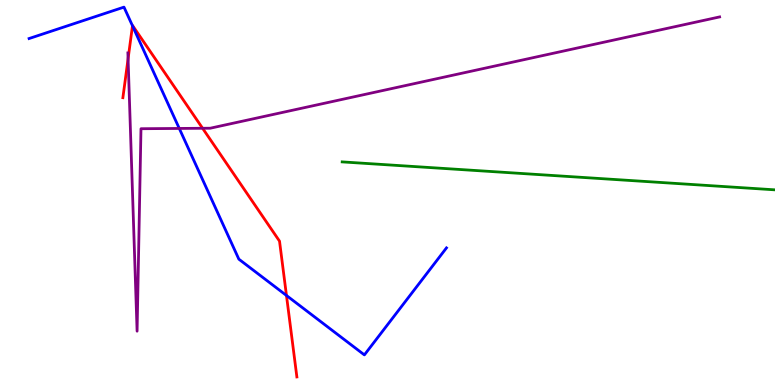[{'lines': ['blue', 'red'], 'intersections': [{'x': 1.71, 'y': 9.33}, {'x': 3.7, 'y': 2.33}]}, {'lines': ['green', 'red'], 'intersections': []}, {'lines': ['purple', 'red'], 'intersections': [{'x': 1.65, 'y': 8.47}, {'x': 2.61, 'y': 6.67}]}, {'lines': ['blue', 'green'], 'intersections': []}, {'lines': ['blue', 'purple'], 'intersections': [{'x': 2.31, 'y': 6.66}]}, {'lines': ['green', 'purple'], 'intersections': []}]